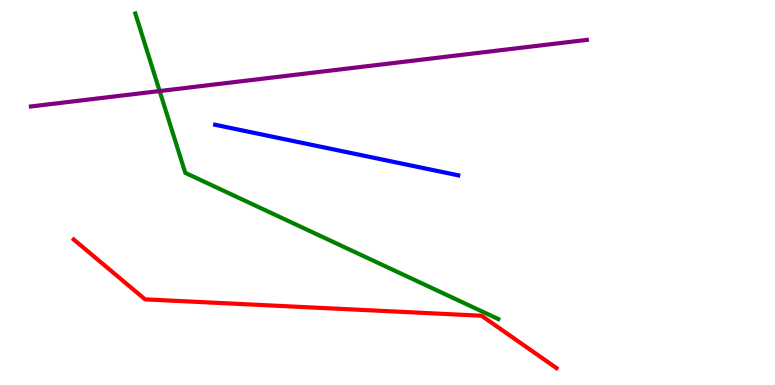[{'lines': ['blue', 'red'], 'intersections': []}, {'lines': ['green', 'red'], 'intersections': []}, {'lines': ['purple', 'red'], 'intersections': []}, {'lines': ['blue', 'green'], 'intersections': []}, {'lines': ['blue', 'purple'], 'intersections': []}, {'lines': ['green', 'purple'], 'intersections': [{'x': 2.06, 'y': 7.64}]}]